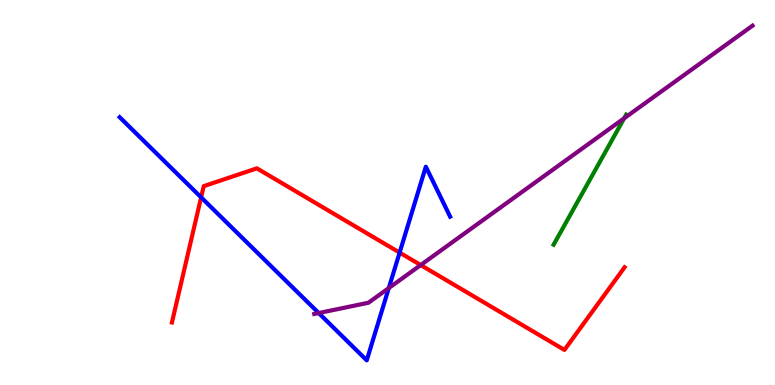[{'lines': ['blue', 'red'], 'intersections': [{'x': 2.59, 'y': 4.87}, {'x': 5.16, 'y': 3.44}]}, {'lines': ['green', 'red'], 'intersections': []}, {'lines': ['purple', 'red'], 'intersections': [{'x': 5.43, 'y': 3.12}]}, {'lines': ['blue', 'green'], 'intersections': []}, {'lines': ['blue', 'purple'], 'intersections': [{'x': 4.11, 'y': 1.87}, {'x': 5.02, 'y': 2.52}]}, {'lines': ['green', 'purple'], 'intersections': [{'x': 8.05, 'y': 6.93}]}]